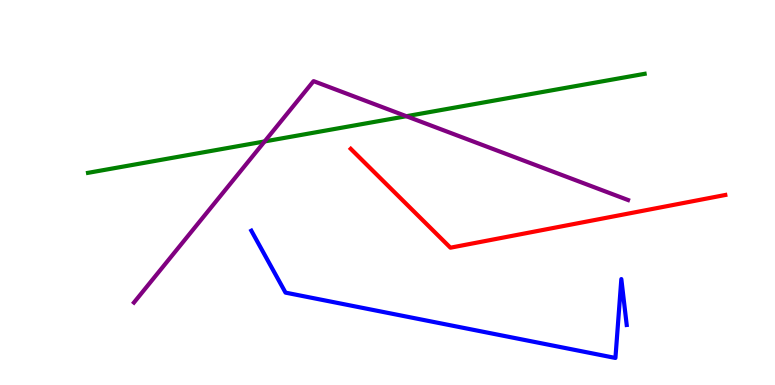[{'lines': ['blue', 'red'], 'intersections': []}, {'lines': ['green', 'red'], 'intersections': []}, {'lines': ['purple', 'red'], 'intersections': []}, {'lines': ['blue', 'green'], 'intersections': []}, {'lines': ['blue', 'purple'], 'intersections': []}, {'lines': ['green', 'purple'], 'intersections': [{'x': 3.41, 'y': 6.33}, {'x': 5.24, 'y': 6.98}]}]